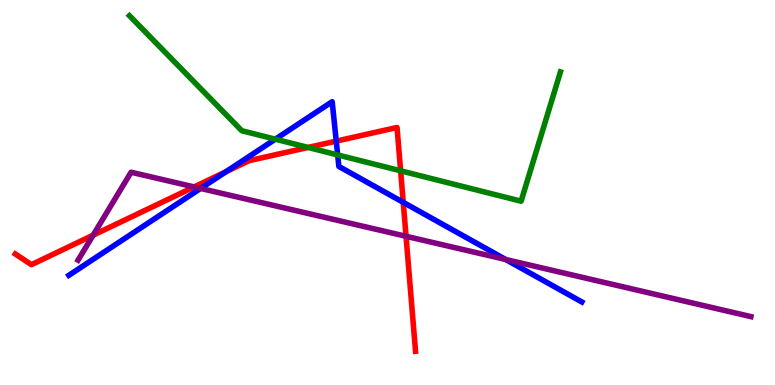[{'lines': ['blue', 'red'], 'intersections': [{'x': 2.92, 'y': 5.54}, {'x': 4.34, 'y': 6.33}, {'x': 5.2, 'y': 4.74}]}, {'lines': ['green', 'red'], 'intersections': [{'x': 3.97, 'y': 6.17}, {'x': 5.17, 'y': 5.56}]}, {'lines': ['purple', 'red'], 'intersections': [{'x': 1.2, 'y': 3.89}, {'x': 2.5, 'y': 5.14}, {'x': 5.24, 'y': 3.86}]}, {'lines': ['blue', 'green'], 'intersections': [{'x': 3.55, 'y': 6.38}, {'x': 4.36, 'y': 5.98}]}, {'lines': ['blue', 'purple'], 'intersections': [{'x': 2.59, 'y': 5.11}, {'x': 6.53, 'y': 3.26}]}, {'lines': ['green', 'purple'], 'intersections': []}]